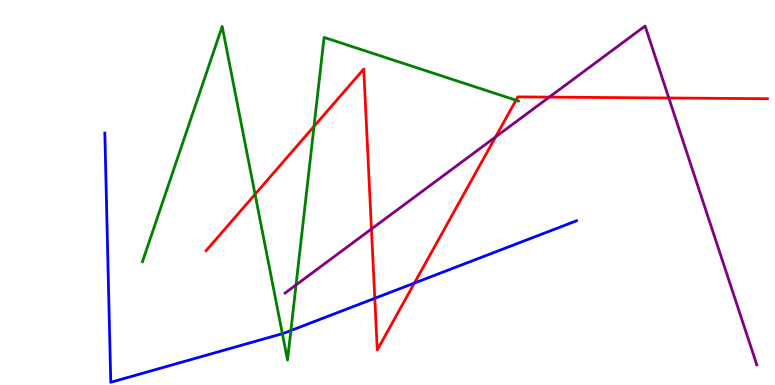[{'lines': ['blue', 'red'], 'intersections': [{'x': 4.84, 'y': 2.25}, {'x': 5.35, 'y': 2.65}]}, {'lines': ['green', 'red'], 'intersections': [{'x': 3.29, 'y': 4.95}, {'x': 4.05, 'y': 6.72}, {'x': 6.66, 'y': 7.4}]}, {'lines': ['purple', 'red'], 'intersections': [{'x': 4.79, 'y': 4.05}, {'x': 6.39, 'y': 6.44}, {'x': 7.09, 'y': 7.48}, {'x': 8.63, 'y': 7.45}]}, {'lines': ['blue', 'green'], 'intersections': [{'x': 3.64, 'y': 1.33}, {'x': 3.75, 'y': 1.41}]}, {'lines': ['blue', 'purple'], 'intersections': []}, {'lines': ['green', 'purple'], 'intersections': [{'x': 3.82, 'y': 2.6}]}]